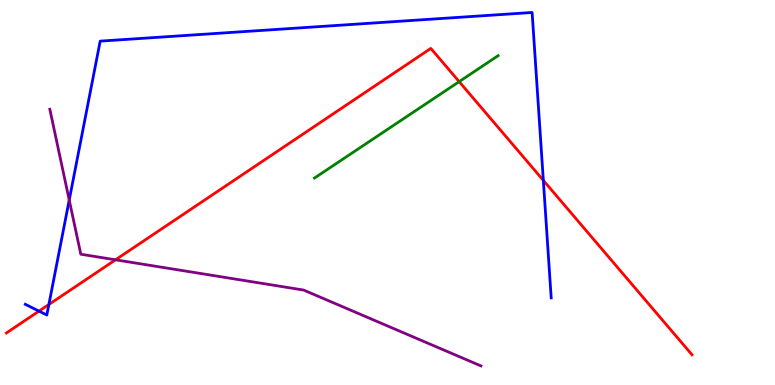[{'lines': ['blue', 'red'], 'intersections': [{'x': 0.503, 'y': 1.92}, {'x': 0.631, 'y': 2.09}, {'x': 7.01, 'y': 5.31}]}, {'lines': ['green', 'red'], 'intersections': [{'x': 5.92, 'y': 7.88}]}, {'lines': ['purple', 'red'], 'intersections': [{'x': 1.49, 'y': 3.25}]}, {'lines': ['blue', 'green'], 'intersections': []}, {'lines': ['blue', 'purple'], 'intersections': [{'x': 0.893, 'y': 4.8}]}, {'lines': ['green', 'purple'], 'intersections': []}]